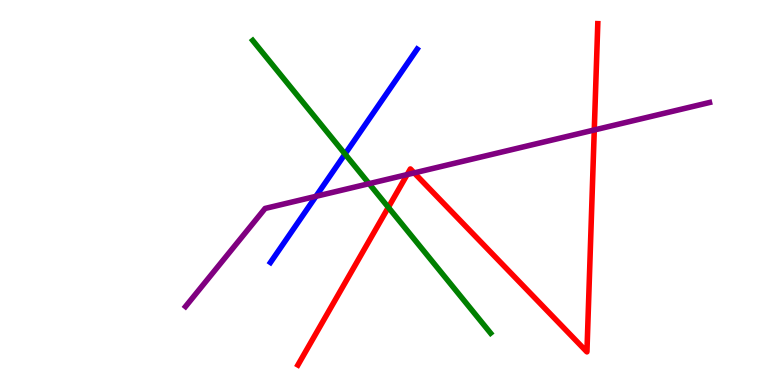[{'lines': ['blue', 'red'], 'intersections': []}, {'lines': ['green', 'red'], 'intersections': [{'x': 5.01, 'y': 4.61}]}, {'lines': ['purple', 'red'], 'intersections': [{'x': 5.25, 'y': 5.47}, {'x': 5.34, 'y': 5.51}, {'x': 7.67, 'y': 6.62}]}, {'lines': ['blue', 'green'], 'intersections': [{'x': 4.45, 'y': 6.0}]}, {'lines': ['blue', 'purple'], 'intersections': [{'x': 4.08, 'y': 4.9}]}, {'lines': ['green', 'purple'], 'intersections': [{'x': 4.76, 'y': 5.23}]}]